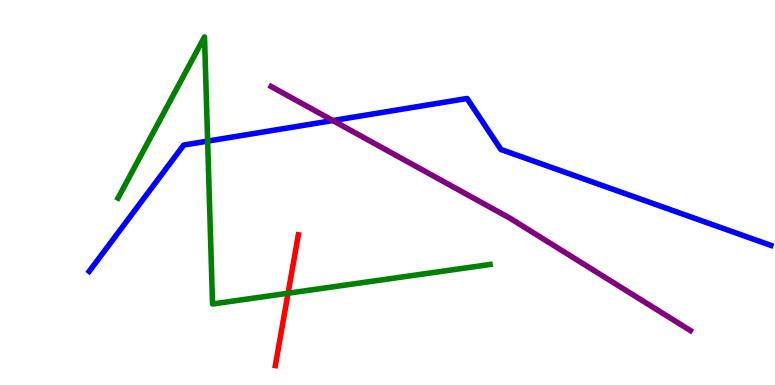[{'lines': ['blue', 'red'], 'intersections': []}, {'lines': ['green', 'red'], 'intersections': [{'x': 3.72, 'y': 2.38}]}, {'lines': ['purple', 'red'], 'intersections': []}, {'lines': ['blue', 'green'], 'intersections': [{'x': 2.68, 'y': 6.33}]}, {'lines': ['blue', 'purple'], 'intersections': [{'x': 4.29, 'y': 6.87}]}, {'lines': ['green', 'purple'], 'intersections': []}]